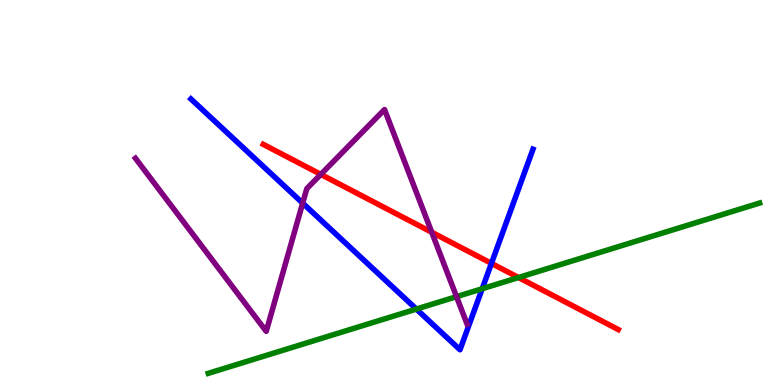[{'lines': ['blue', 'red'], 'intersections': [{'x': 6.34, 'y': 3.16}]}, {'lines': ['green', 'red'], 'intersections': [{'x': 6.69, 'y': 2.79}]}, {'lines': ['purple', 'red'], 'intersections': [{'x': 4.14, 'y': 5.47}, {'x': 5.57, 'y': 3.97}]}, {'lines': ['blue', 'green'], 'intersections': [{'x': 5.37, 'y': 1.97}, {'x': 6.22, 'y': 2.5}]}, {'lines': ['blue', 'purple'], 'intersections': [{'x': 3.91, 'y': 4.72}]}, {'lines': ['green', 'purple'], 'intersections': [{'x': 5.89, 'y': 2.29}]}]